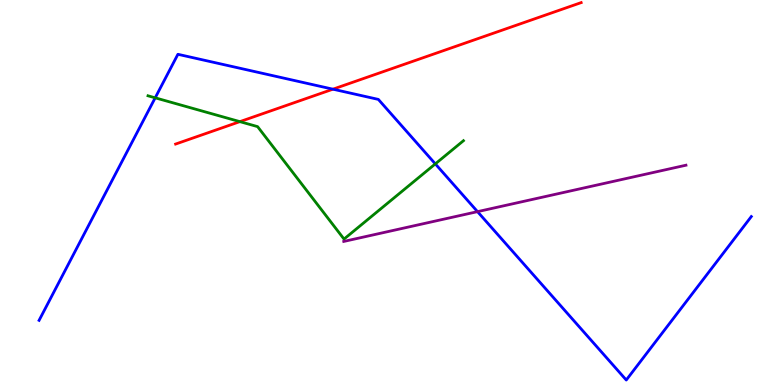[{'lines': ['blue', 'red'], 'intersections': [{'x': 4.3, 'y': 7.68}]}, {'lines': ['green', 'red'], 'intersections': [{'x': 3.1, 'y': 6.84}]}, {'lines': ['purple', 'red'], 'intersections': []}, {'lines': ['blue', 'green'], 'intersections': [{'x': 2.0, 'y': 7.46}, {'x': 5.62, 'y': 5.74}]}, {'lines': ['blue', 'purple'], 'intersections': [{'x': 6.16, 'y': 4.5}]}, {'lines': ['green', 'purple'], 'intersections': []}]